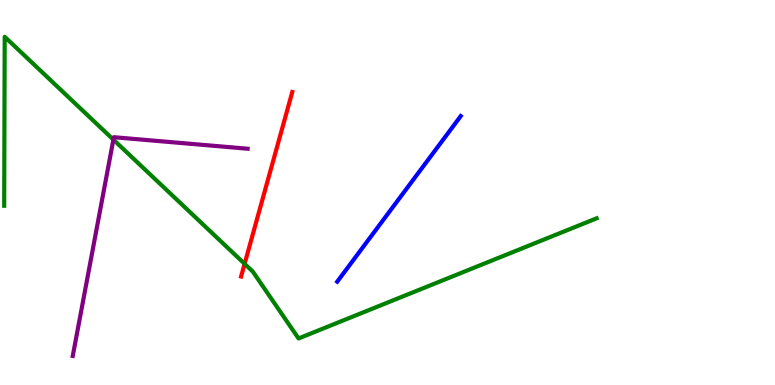[{'lines': ['blue', 'red'], 'intersections': []}, {'lines': ['green', 'red'], 'intersections': [{'x': 3.16, 'y': 3.15}]}, {'lines': ['purple', 'red'], 'intersections': []}, {'lines': ['blue', 'green'], 'intersections': []}, {'lines': ['blue', 'purple'], 'intersections': []}, {'lines': ['green', 'purple'], 'intersections': [{'x': 1.46, 'y': 6.37}]}]